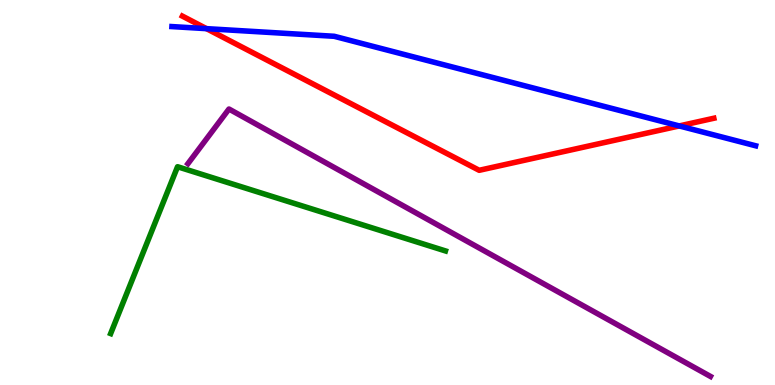[{'lines': ['blue', 'red'], 'intersections': [{'x': 2.66, 'y': 9.26}, {'x': 8.76, 'y': 6.73}]}, {'lines': ['green', 'red'], 'intersections': []}, {'lines': ['purple', 'red'], 'intersections': []}, {'lines': ['blue', 'green'], 'intersections': []}, {'lines': ['blue', 'purple'], 'intersections': []}, {'lines': ['green', 'purple'], 'intersections': []}]